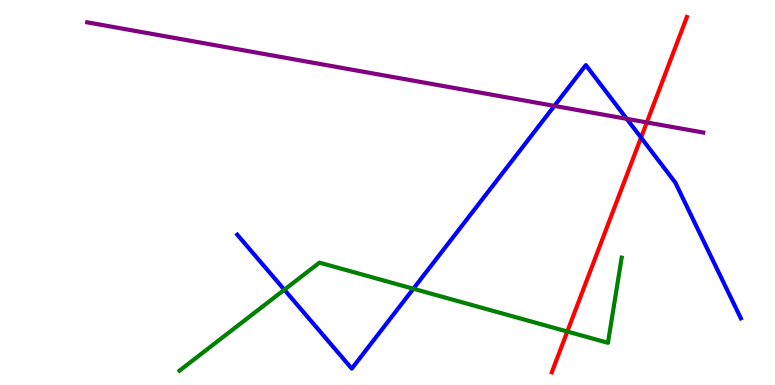[{'lines': ['blue', 'red'], 'intersections': [{'x': 8.27, 'y': 6.43}]}, {'lines': ['green', 'red'], 'intersections': [{'x': 7.32, 'y': 1.39}]}, {'lines': ['purple', 'red'], 'intersections': [{'x': 8.35, 'y': 6.82}]}, {'lines': ['blue', 'green'], 'intersections': [{'x': 3.67, 'y': 2.47}, {'x': 5.33, 'y': 2.5}]}, {'lines': ['blue', 'purple'], 'intersections': [{'x': 7.15, 'y': 7.25}, {'x': 8.09, 'y': 6.91}]}, {'lines': ['green', 'purple'], 'intersections': []}]